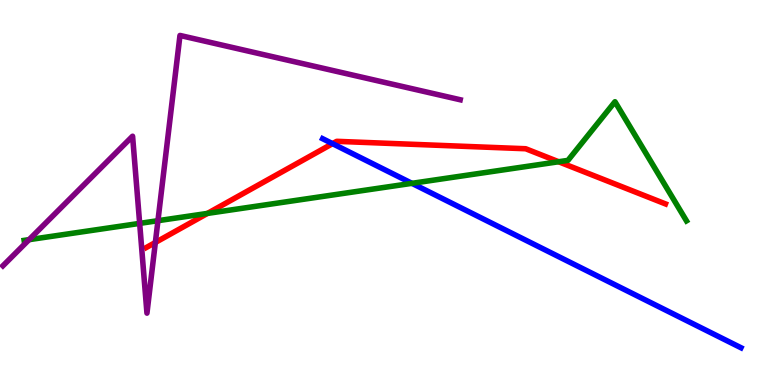[{'lines': ['blue', 'red'], 'intersections': [{'x': 4.29, 'y': 6.27}]}, {'lines': ['green', 'red'], 'intersections': [{'x': 2.68, 'y': 4.46}, {'x': 7.21, 'y': 5.8}]}, {'lines': ['purple', 'red'], 'intersections': [{'x': 2.0, 'y': 3.7}]}, {'lines': ['blue', 'green'], 'intersections': [{'x': 5.32, 'y': 5.24}]}, {'lines': ['blue', 'purple'], 'intersections': []}, {'lines': ['green', 'purple'], 'intersections': [{'x': 0.375, 'y': 3.78}, {'x': 1.8, 'y': 4.2}, {'x': 2.04, 'y': 4.27}]}]